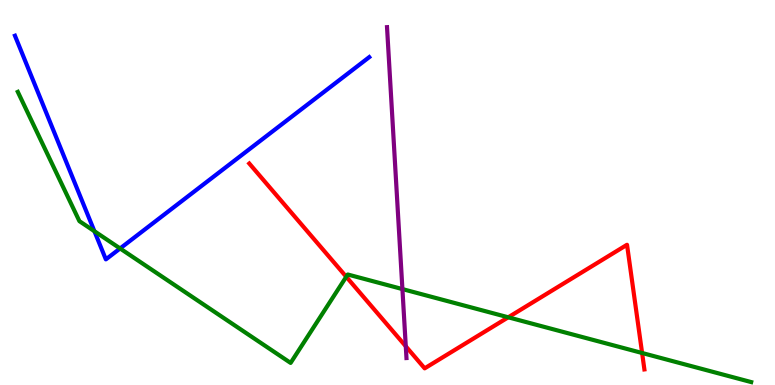[{'lines': ['blue', 'red'], 'intersections': []}, {'lines': ['green', 'red'], 'intersections': [{'x': 4.47, 'y': 2.81}, {'x': 6.56, 'y': 1.76}, {'x': 8.29, 'y': 0.831}]}, {'lines': ['purple', 'red'], 'intersections': [{'x': 5.24, 'y': 1.01}]}, {'lines': ['blue', 'green'], 'intersections': [{'x': 1.22, 'y': 3.99}, {'x': 1.55, 'y': 3.55}]}, {'lines': ['blue', 'purple'], 'intersections': []}, {'lines': ['green', 'purple'], 'intersections': [{'x': 5.19, 'y': 2.49}]}]